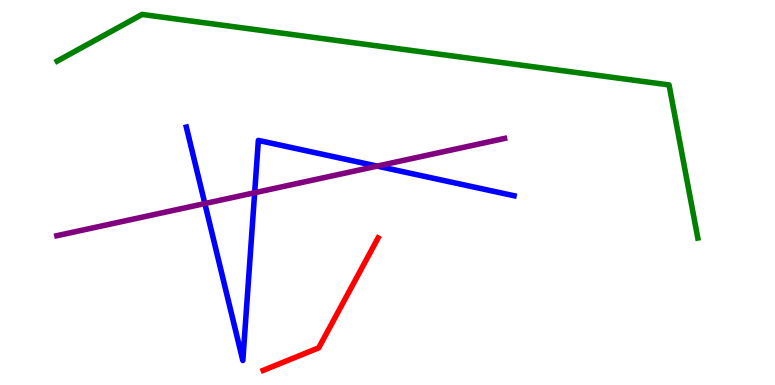[{'lines': ['blue', 'red'], 'intersections': []}, {'lines': ['green', 'red'], 'intersections': []}, {'lines': ['purple', 'red'], 'intersections': []}, {'lines': ['blue', 'green'], 'intersections': []}, {'lines': ['blue', 'purple'], 'intersections': [{'x': 2.64, 'y': 4.71}, {'x': 3.29, 'y': 4.99}, {'x': 4.87, 'y': 5.69}]}, {'lines': ['green', 'purple'], 'intersections': []}]